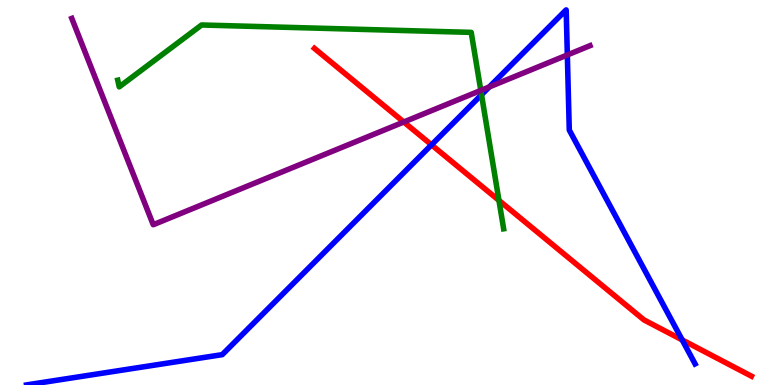[{'lines': ['blue', 'red'], 'intersections': [{'x': 5.57, 'y': 6.24}, {'x': 8.8, 'y': 1.17}]}, {'lines': ['green', 'red'], 'intersections': [{'x': 6.44, 'y': 4.79}]}, {'lines': ['purple', 'red'], 'intersections': [{'x': 5.21, 'y': 6.83}]}, {'lines': ['blue', 'green'], 'intersections': [{'x': 6.21, 'y': 7.54}]}, {'lines': ['blue', 'purple'], 'intersections': [{'x': 6.31, 'y': 7.74}, {'x': 7.32, 'y': 8.57}]}, {'lines': ['green', 'purple'], 'intersections': [{'x': 6.2, 'y': 7.65}]}]